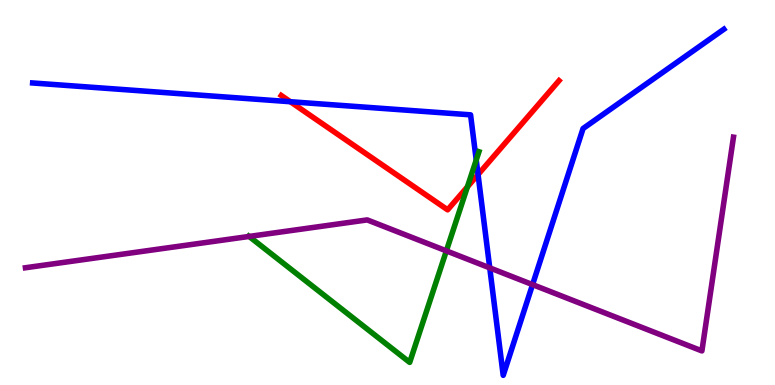[{'lines': ['blue', 'red'], 'intersections': [{'x': 3.75, 'y': 7.36}, {'x': 6.17, 'y': 5.47}]}, {'lines': ['green', 'red'], 'intersections': [{'x': 6.03, 'y': 5.15}]}, {'lines': ['purple', 'red'], 'intersections': []}, {'lines': ['blue', 'green'], 'intersections': [{'x': 6.14, 'y': 5.84}]}, {'lines': ['blue', 'purple'], 'intersections': [{'x': 6.32, 'y': 3.04}, {'x': 6.87, 'y': 2.61}]}, {'lines': ['green', 'purple'], 'intersections': [{'x': 3.21, 'y': 3.86}, {'x': 5.76, 'y': 3.48}]}]